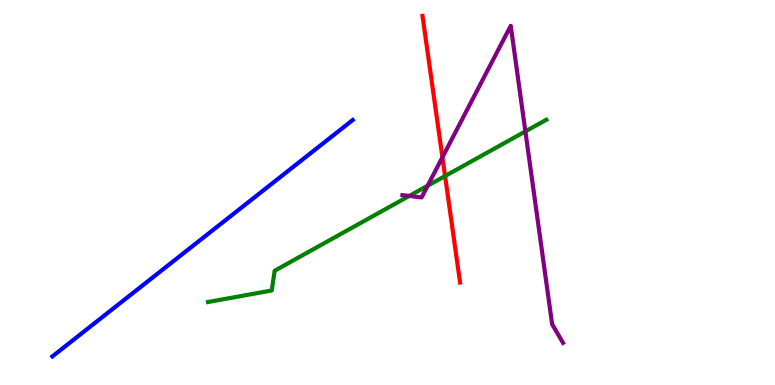[{'lines': ['blue', 'red'], 'intersections': []}, {'lines': ['green', 'red'], 'intersections': [{'x': 5.74, 'y': 5.43}]}, {'lines': ['purple', 'red'], 'intersections': [{'x': 5.71, 'y': 5.91}]}, {'lines': ['blue', 'green'], 'intersections': []}, {'lines': ['blue', 'purple'], 'intersections': []}, {'lines': ['green', 'purple'], 'intersections': [{'x': 5.28, 'y': 4.91}, {'x': 5.52, 'y': 5.18}, {'x': 6.78, 'y': 6.59}]}]